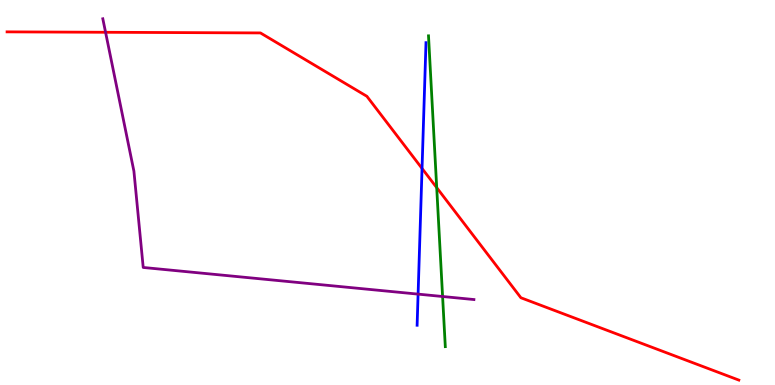[{'lines': ['blue', 'red'], 'intersections': [{'x': 5.45, 'y': 5.62}]}, {'lines': ['green', 'red'], 'intersections': [{'x': 5.63, 'y': 5.13}]}, {'lines': ['purple', 'red'], 'intersections': [{'x': 1.36, 'y': 9.16}]}, {'lines': ['blue', 'green'], 'intersections': []}, {'lines': ['blue', 'purple'], 'intersections': [{'x': 5.39, 'y': 2.36}]}, {'lines': ['green', 'purple'], 'intersections': [{'x': 5.71, 'y': 2.3}]}]